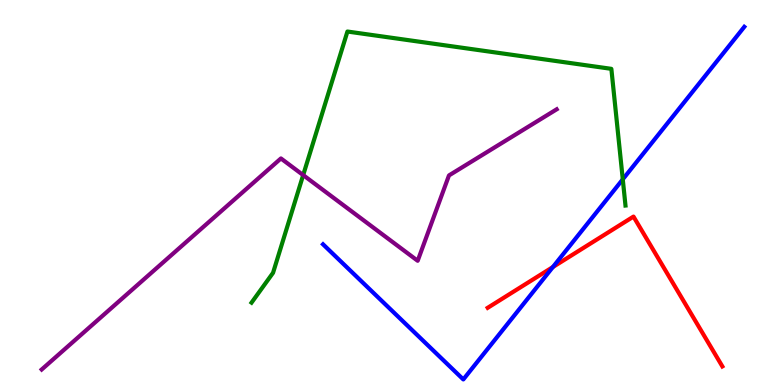[{'lines': ['blue', 'red'], 'intersections': [{'x': 7.13, 'y': 3.06}]}, {'lines': ['green', 'red'], 'intersections': []}, {'lines': ['purple', 'red'], 'intersections': []}, {'lines': ['blue', 'green'], 'intersections': [{'x': 8.04, 'y': 5.34}]}, {'lines': ['blue', 'purple'], 'intersections': []}, {'lines': ['green', 'purple'], 'intersections': [{'x': 3.91, 'y': 5.45}]}]